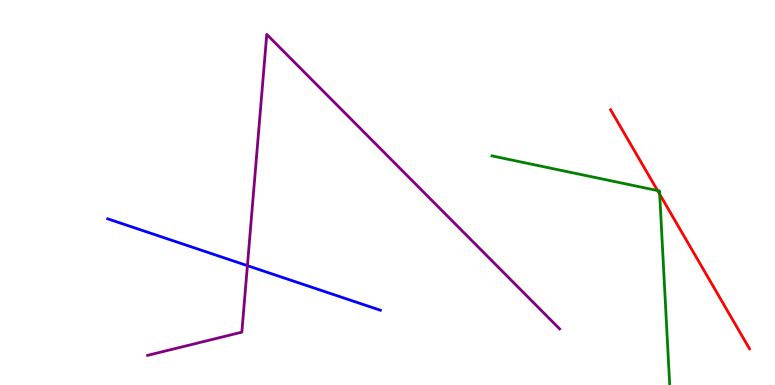[{'lines': ['blue', 'red'], 'intersections': []}, {'lines': ['green', 'red'], 'intersections': [{'x': 8.48, 'y': 5.05}, {'x': 8.51, 'y': 4.95}]}, {'lines': ['purple', 'red'], 'intersections': []}, {'lines': ['blue', 'green'], 'intersections': []}, {'lines': ['blue', 'purple'], 'intersections': [{'x': 3.19, 'y': 3.1}]}, {'lines': ['green', 'purple'], 'intersections': []}]